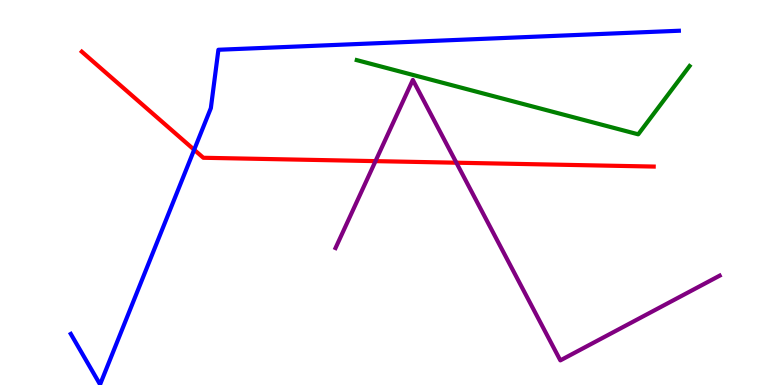[{'lines': ['blue', 'red'], 'intersections': [{'x': 2.51, 'y': 6.11}]}, {'lines': ['green', 'red'], 'intersections': []}, {'lines': ['purple', 'red'], 'intersections': [{'x': 4.85, 'y': 5.81}, {'x': 5.89, 'y': 5.77}]}, {'lines': ['blue', 'green'], 'intersections': []}, {'lines': ['blue', 'purple'], 'intersections': []}, {'lines': ['green', 'purple'], 'intersections': []}]